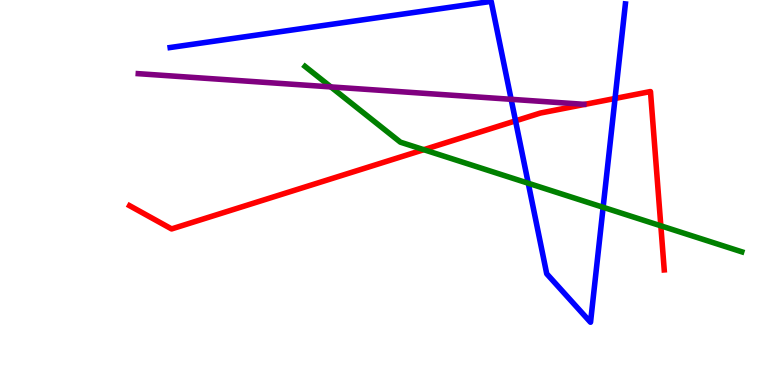[{'lines': ['blue', 'red'], 'intersections': [{'x': 6.65, 'y': 6.86}, {'x': 7.94, 'y': 7.44}]}, {'lines': ['green', 'red'], 'intersections': [{'x': 5.47, 'y': 6.11}, {'x': 8.53, 'y': 4.13}]}, {'lines': ['purple', 'red'], 'intersections': []}, {'lines': ['blue', 'green'], 'intersections': [{'x': 6.82, 'y': 5.24}, {'x': 7.78, 'y': 4.62}]}, {'lines': ['blue', 'purple'], 'intersections': [{'x': 6.6, 'y': 7.42}]}, {'lines': ['green', 'purple'], 'intersections': [{'x': 4.27, 'y': 7.74}]}]